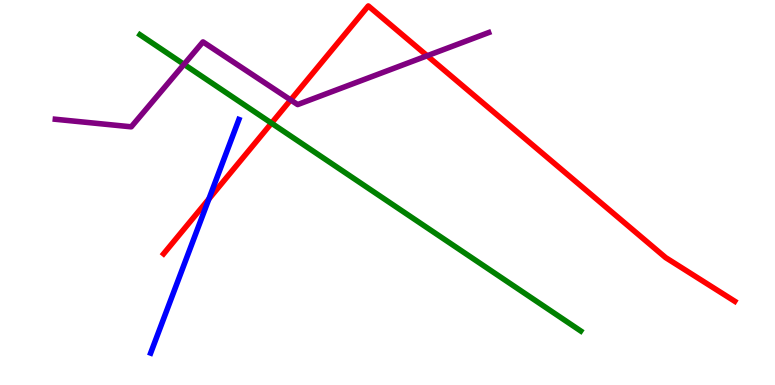[{'lines': ['blue', 'red'], 'intersections': [{'x': 2.7, 'y': 4.83}]}, {'lines': ['green', 'red'], 'intersections': [{'x': 3.5, 'y': 6.8}]}, {'lines': ['purple', 'red'], 'intersections': [{'x': 3.75, 'y': 7.4}, {'x': 5.51, 'y': 8.55}]}, {'lines': ['blue', 'green'], 'intersections': []}, {'lines': ['blue', 'purple'], 'intersections': []}, {'lines': ['green', 'purple'], 'intersections': [{'x': 2.37, 'y': 8.33}]}]